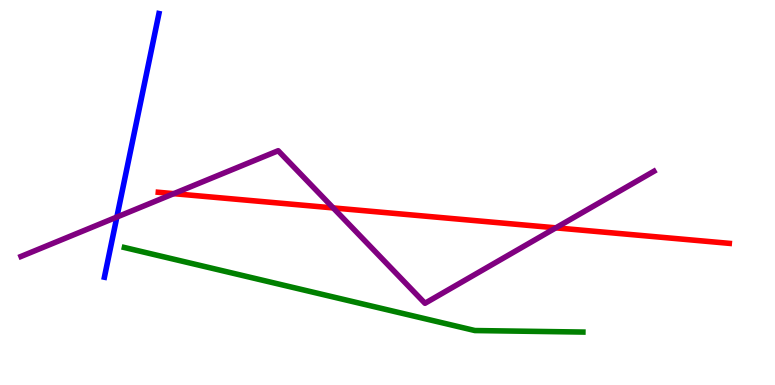[{'lines': ['blue', 'red'], 'intersections': []}, {'lines': ['green', 'red'], 'intersections': []}, {'lines': ['purple', 'red'], 'intersections': [{'x': 2.24, 'y': 4.97}, {'x': 4.3, 'y': 4.6}, {'x': 7.17, 'y': 4.08}]}, {'lines': ['blue', 'green'], 'intersections': []}, {'lines': ['blue', 'purple'], 'intersections': [{'x': 1.51, 'y': 4.36}]}, {'lines': ['green', 'purple'], 'intersections': []}]